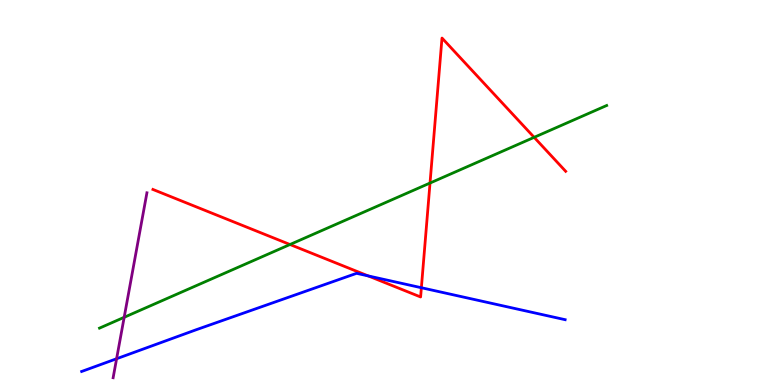[{'lines': ['blue', 'red'], 'intersections': [{'x': 4.75, 'y': 2.83}, {'x': 5.44, 'y': 2.53}]}, {'lines': ['green', 'red'], 'intersections': [{'x': 3.74, 'y': 3.65}, {'x': 5.55, 'y': 5.25}, {'x': 6.89, 'y': 6.43}]}, {'lines': ['purple', 'red'], 'intersections': []}, {'lines': ['blue', 'green'], 'intersections': []}, {'lines': ['blue', 'purple'], 'intersections': [{'x': 1.5, 'y': 0.682}]}, {'lines': ['green', 'purple'], 'intersections': [{'x': 1.6, 'y': 1.76}]}]